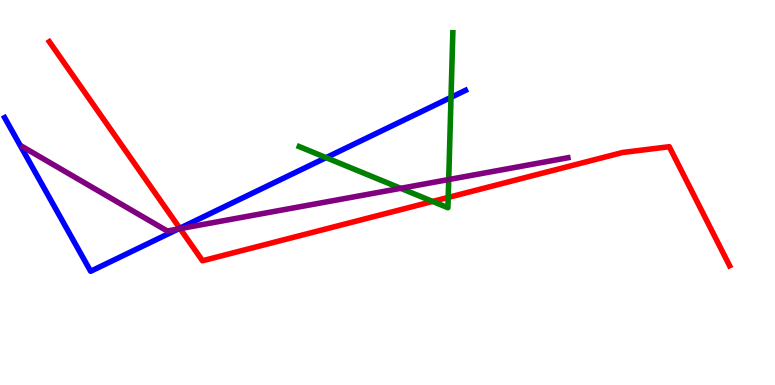[{'lines': ['blue', 'red'], 'intersections': [{'x': 2.32, 'y': 4.07}]}, {'lines': ['green', 'red'], 'intersections': [{'x': 5.58, 'y': 4.77}, {'x': 5.78, 'y': 4.87}]}, {'lines': ['purple', 'red'], 'intersections': [{'x': 2.32, 'y': 4.06}]}, {'lines': ['blue', 'green'], 'intersections': [{'x': 4.21, 'y': 5.91}, {'x': 5.82, 'y': 7.47}]}, {'lines': ['blue', 'purple'], 'intersections': [{'x': 2.3, 'y': 4.05}]}, {'lines': ['green', 'purple'], 'intersections': [{'x': 5.17, 'y': 5.11}, {'x': 5.79, 'y': 5.34}]}]